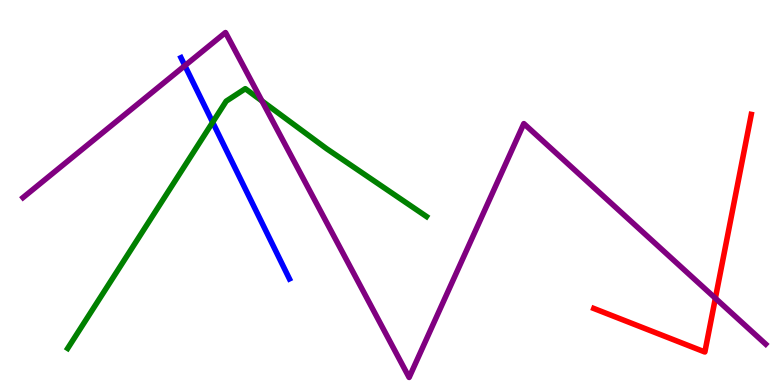[{'lines': ['blue', 'red'], 'intersections': []}, {'lines': ['green', 'red'], 'intersections': []}, {'lines': ['purple', 'red'], 'intersections': [{'x': 9.23, 'y': 2.25}]}, {'lines': ['blue', 'green'], 'intersections': [{'x': 2.74, 'y': 6.82}]}, {'lines': ['blue', 'purple'], 'intersections': [{'x': 2.39, 'y': 8.29}]}, {'lines': ['green', 'purple'], 'intersections': [{'x': 3.38, 'y': 7.38}]}]